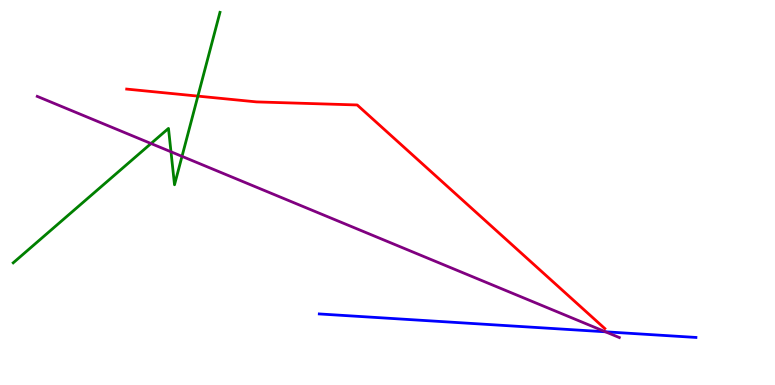[{'lines': ['blue', 'red'], 'intersections': []}, {'lines': ['green', 'red'], 'intersections': [{'x': 2.55, 'y': 7.5}]}, {'lines': ['purple', 'red'], 'intersections': []}, {'lines': ['blue', 'green'], 'intersections': []}, {'lines': ['blue', 'purple'], 'intersections': [{'x': 7.81, 'y': 1.38}]}, {'lines': ['green', 'purple'], 'intersections': [{'x': 1.95, 'y': 6.27}, {'x': 2.21, 'y': 6.06}, {'x': 2.35, 'y': 5.94}]}]